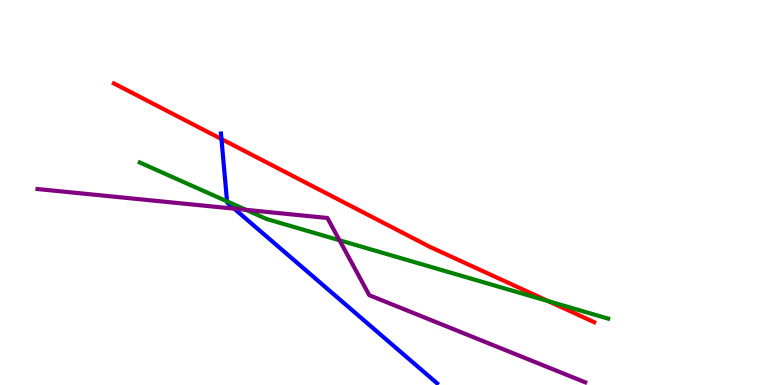[{'lines': ['blue', 'red'], 'intersections': [{'x': 2.86, 'y': 6.39}]}, {'lines': ['green', 'red'], 'intersections': [{'x': 7.08, 'y': 2.18}]}, {'lines': ['purple', 'red'], 'intersections': []}, {'lines': ['blue', 'green'], 'intersections': [{'x': 2.93, 'y': 4.77}]}, {'lines': ['blue', 'purple'], 'intersections': [{'x': 3.02, 'y': 4.58}]}, {'lines': ['green', 'purple'], 'intersections': [{'x': 3.18, 'y': 4.55}, {'x': 4.38, 'y': 3.76}]}]